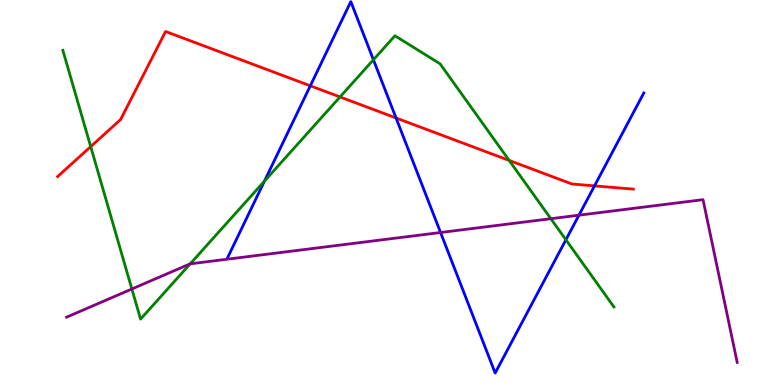[{'lines': ['blue', 'red'], 'intersections': [{'x': 4.0, 'y': 7.77}, {'x': 5.11, 'y': 6.94}, {'x': 7.67, 'y': 5.17}]}, {'lines': ['green', 'red'], 'intersections': [{'x': 1.17, 'y': 6.19}, {'x': 4.39, 'y': 7.48}, {'x': 6.57, 'y': 5.83}]}, {'lines': ['purple', 'red'], 'intersections': []}, {'lines': ['blue', 'green'], 'intersections': [{'x': 3.41, 'y': 5.29}, {'x': 4.82, 'y': 8.45}, {'x': 7.3, 'y': 3.77}]}, {'lines': ['blue', 'purple'], 'intersections': [{'x': 5.68, 'y': 3.96}, {'x': 7.47, 'y': 4.41}]}, {'lines': ['green', 'purple'], 'intersections': [{'x': 1.7, 'y': 2.49}, {'x': 2.45, 'y': 3.15}, {'x': 7.11, 'y': 4.32}]}]